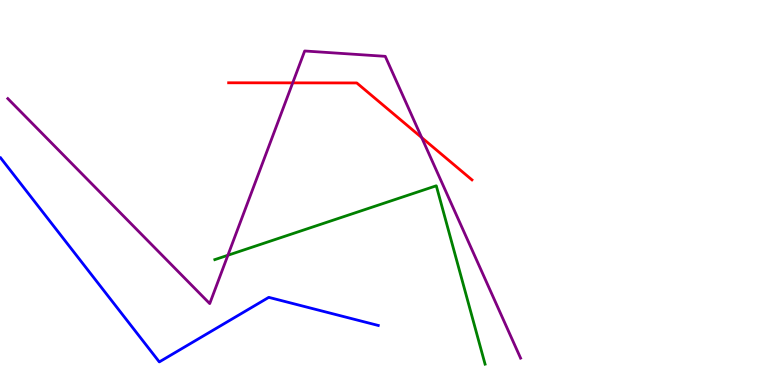[{'lines': ['blue', 'red'], 'intersections': []}, {'lines': ['green', 'red'], 'intersections': []}, {'lines': ['purple', 'red'], 'intersections': [{'x': 3.78, 'y': 7.85}, {'x': 5.44, 'y': 6.43}]}, {'lines': ['blue', 'green'], 'intersections': []}, {'lines': ['blue', 'purple'], 'intersections': []}, {'lines': ['green', 'purple'], 'intersections': [{'x': 2.94, 'y': 3.37}]}]